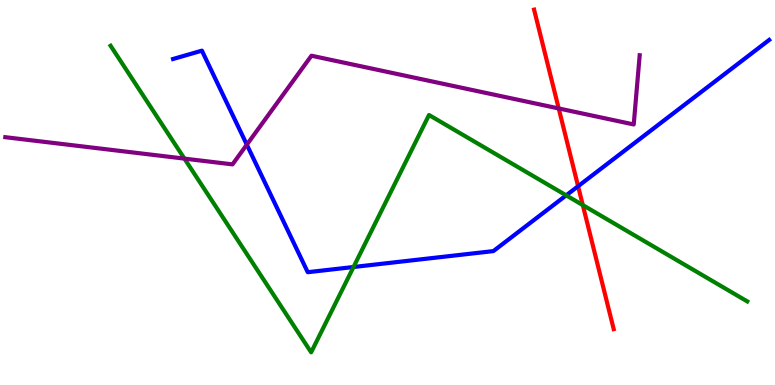[{'lines': ['blue', 'red'], 'intersections': [{'x': 7.46, 'y': 5.16}]}, {'lines': ['green', 'red'], 'intersections': [{'x': 7.52, 'y': 4.67}]}, {'lines': ['purple', 'red'], 'intersections': [{'x': 7.21, 'y': 7.18}]}, {'lines': ['blue', 'green'], 'intersections': [{'x': 4.56, 'y': 3.06}, {'x': 7.31, 'y': 4.93}]}, {'lines': ['blue', 'purple'], 'intersections': [{'x': 3.18, 'y': 6.24}]}, {'lines': ['green', 'purple'], 'intersections': [{'x': 2.38, 'y': 5.88}]}]